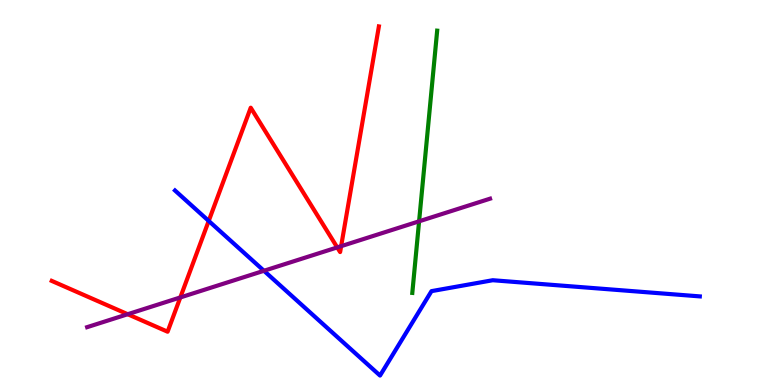[{'lines': ['blue', 'red'], 'intersections': [{'x': 2.69, 'y': 4.26}]}, {'lines': ['green', 'red'], 'intersections': []}, {'lines': ['purple', 'red'], 'intersections': [{'x': 1.65, 'y': 1.84}, {'x': 2.33, 'y': 2.27}, {'x': 4.35, 'y': 3.57}, {'x': 4.4, 'y': 3.61}]}, {'lines': ['blue', 'green'], 'intersections': []}, {'lines': ['blue', 'purple'], 'intersections': [{'x': 3.41, 'y': 2.97}]}, {'lines': ['green', 'purple'], 'intersections': [{'x': 5.41, 'y': 4.25}]}]